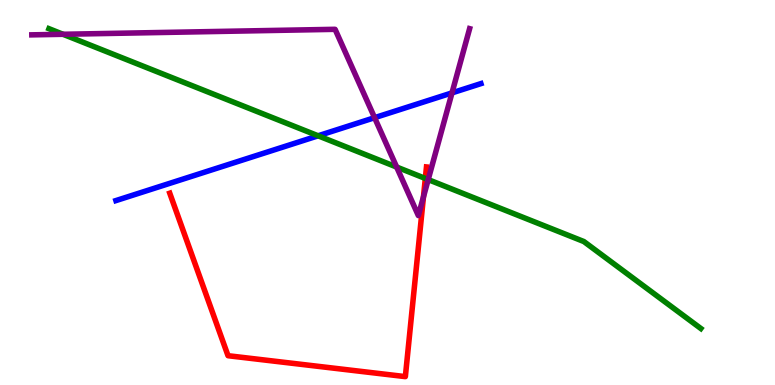[{'lines': ['blue', 'red'], 'intersections': []}, {'lines': ['green', 'red'], 'intersections': [{'x': 5.49, 'y': 5.36}]}, {'lines': ['purple', 'red'], 'intersections': [{'x': 5.46, 'y': 4.89}]}, {'lines': ['blue', 'green'], 'intersections': [{'x': 4.1, 'y': 6.47}]}, {'lines': ['blue', 'purple'], 'intersections': [{'x': 4.83, 'y': 6.94}, {'x': 5.83, 'y': 7.59}]}, {'lines': ['green', 'purple'], 'intersections': [{'x': 0.813, 'y': 9.11}, {'x': 5.12, 'y': 5.66}, {'x': 5.53, 'y': 5.34}]}]